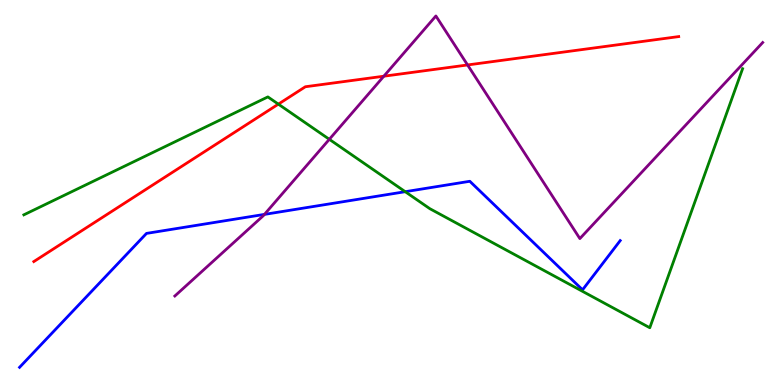[{'lines': ['blue', 'red'], 'intersections': []}, {'lines': ['green', 'red'], 'intersections': [{'x': 3.59, 'y': 7.3}]}, {'lines': ['purple', 'red'], 'intersections': [{'x': 4.95, 'y': 8.02}, {'x': 6.03, 'y': 8.31}]}, {'lines': ['blue', 'green'], 'intersections': [{'x': 5.23, 'y': 5.02}]}, {'lines': ['blue', 'purple'], 'intersections': [{'x': 3.41, 'y': 4.43}]}, {'lines': ['green', 'purple'], 'intersections': [{'x': 4.25, 'y': 6.38}]}]